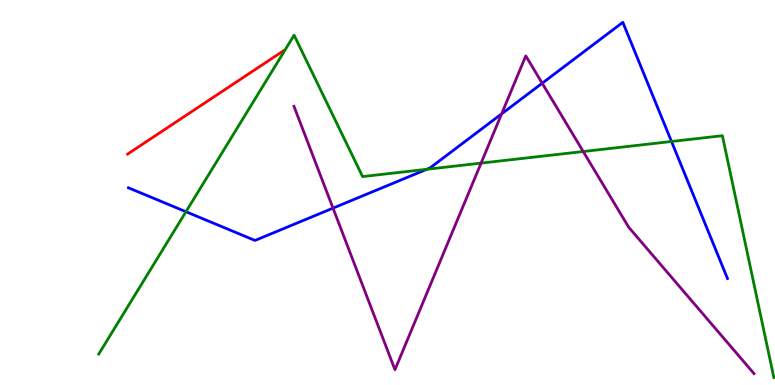[{'lines': ['blue', 'red'], 'intersections': []}, {'lines': ['green', 'red'], 'intersections': []}, {'lines': ['purple', 'red'], 'intersections': []}, {'lines': ['blue', 'green'], 'intersections': [{'x': 2.4, 'y': 4.5}, {'x': 5.51, 'y': 5.6}, {'x': 8.66, 'y': 6.32}]}, {'lines': ['blue', 'purple'], 'intersections': [{'x': 4.3, 'y': 4.59}, {'x': 6.47, 'y': 7.04}, {'x': 7.0, 'y': 7.84}]}, {'lines': ['green', 'purple'], 'intersections': [{'x': 6.21, 'y': 5.76}, {'x': 7.53, 'y': 6.06}]}]